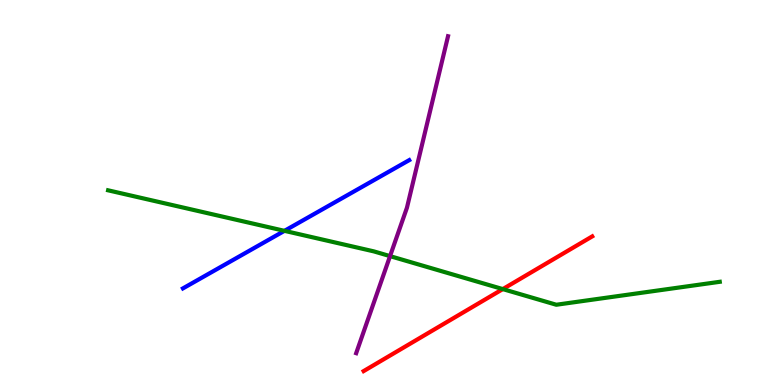[{'lines': ['blue', 'red'], 'intersections': []}, {'lines': ['green', 'red'], 'intersections': [{'x': 6.49, 'y': 2.49}]}, {'lines': ['purple', 'red'], 'intersections': []}, {'lines': ['blue', 'green'], 'intersections': [{'x': 3.67, 'y': 4.0}]}, {'lines': ['blue', 'purple'], 'intersections': []}, {'lines': ['green', 'purple'], 'intersections': [{'x': 5.03, 'y': 3.35}]}]